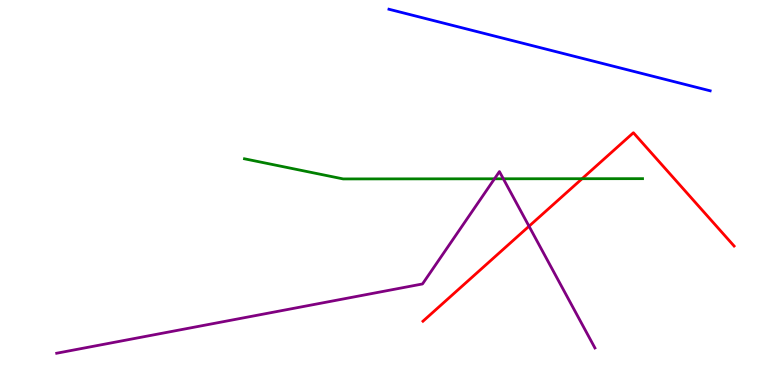[{'lines': ['blue', 'red'], 'intersections': []}, {'lines': ['green', 'red'], 'intersections': [{'x': 7.51, 'y': 5.36}]}, {'lines': ['purple', 'red'], 'intersections': [{'x': 6.83, 'y': 4.12}]}, {'lines': ['blue', 'green'], 'intersections': []}, {'lines': ['blue', 'purple'], 'intersections': []}, {'lines': ['green', 'purple'], 'intersections': [{'x': 6.38, 'y': 5.36}, {'x': 6.49, 'y': 5.36}]}]